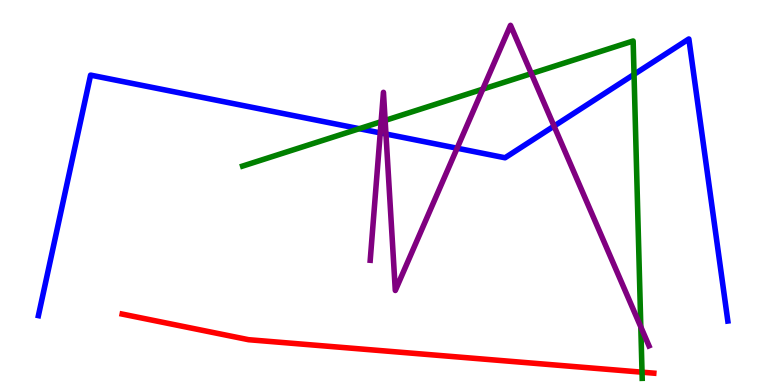[{'lines': ['blue', 'red'], 'intersections': []}, {'lines': ['green', 'red'], 'intersections': [{'x': 8.28, 'y': 0.333}]}, {'lines': ['purple', 'red'], 'intersections': []}, {'lines': ['blue', 'green'], 'intersections': [{'x': 4.64, 'y': 6.66}, {'x': 8.18, 'y': 8.07}]}, {'lines': ['blue', 'purple'], 'intersections': [{'x': 4.91, 'y': 6.55}, {'x': 4.98, 'y': 6.52}, {'x': 5.9, 'y': 6.15}, {'x': 7.15, 'y': 6.72}]}, {'lines': ['green', 'purple'], 'intersections': [{'x': 4.92, 'y': 6.84}, {'x': 4.97, 'y': 6.87}, {'x': 6.23, 'y': 7.68}, {'x': 6.86, 'y': 8.09}, {'x': 8.27, 'y': 1.51}]}]